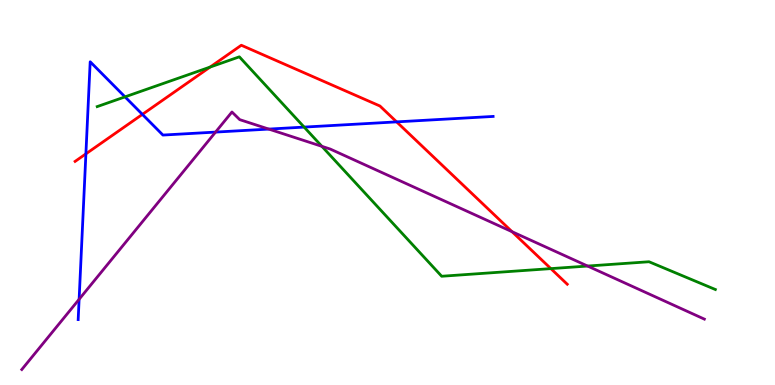[{'lines': ['blue', 'red'], 'intersections': [{'x': 1.11, 'y': 6.0}, {'x': 1.84, 'y': 7.03}, {'x': 5.12, 'y': 6.83}]}, {'lines': ['green', 'red'], 'intersections': [{'x': 2.71, 'y': 8.26}, {'x': 7.11, 'y': 3.02}]}, {'lines': ['purple', 'red'], 'intersections': [{'x': 6.61, 'y': 3.98}]}, {'lines': ['blue', 'green'], 'intersections': [{'x': 1.61, 'y': 7.48}, {'x': 3.92, 'y': 6.7}]}, {'lines': ['blue', 'purple'], 'intersections': [{'x': 1.02, 'y': 2.23}, {'x': 2.78, 'y': 6.57}, {'x': 3.47, 'y': 6.65}]}, {'lines': ['green', 'purple'], 'intersections': [{'x': 4.15, 'y': 6.2}, {'x': 7.58, 'y': 3.09}]}]